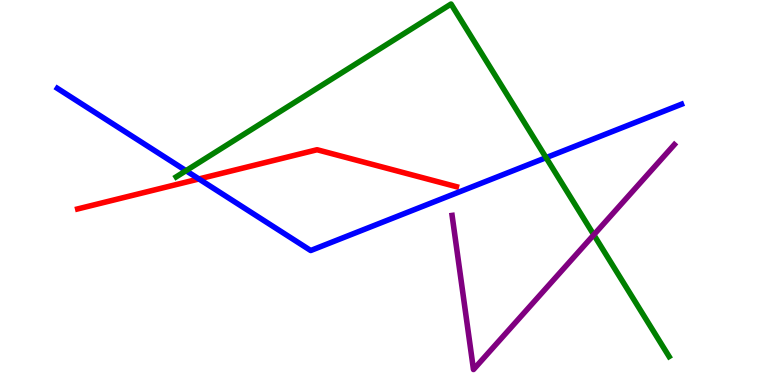[{'lines': ['blue', 'red'], 'intersections': [{'x': 2.57, 'y': 5.35}]}, {'lines': ['green', 'red'], 'intersections': []}, {'lines': ['purple', 'red'], 'intersections': []}, {'lines': ['blue', 'green'], 'intersections': [{'x': 2.4, 'y': 5.57}, {'x': 7.05, 'y': 5.9}]}, {'lines': ['blue', 'purple'], 'intersections': []}, {'lines': ['green', 'purple'], 'intersections': [{'x': 7.66, 'y': 3.9}]}]